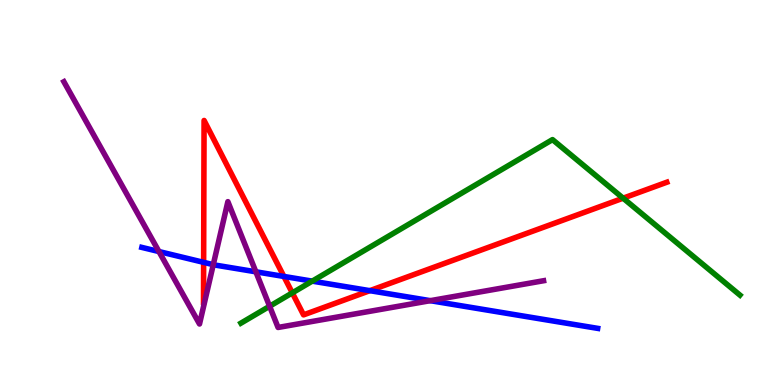[{'lines': ['blue', 'red'], 'intersections': [{'x': 2.63, 'y': 3.19}, {'x': 3.66, 'y': 2.82}, {'x': 4.77, 'y': 2.45}]}, {'lines': ['green', 'red'], 'intersections': [{'x': 3.77, 'y': 2.39}, {'x': 8.04, 'y': 4.85}]}, {'lines': ['purple', 'red'], 'intersections': []}, {'lines': ['blue', 'green'], 'intersections': [{'x': 4.03, 'y': 2.7}]}, {'lines': ['blue', 'purple'], 'intersections': [{'x': 2.05, 'y': 3.47}, {'x': 2.75, 'y': 3.13}, {'x': 3.3, 'y': 2.94}, {'x': 5.55, 'y': 2.19}]}, {'lines': ['green', 'purple'], 'intersections': [{'x': 3.48, 'y': 2.05}]}]